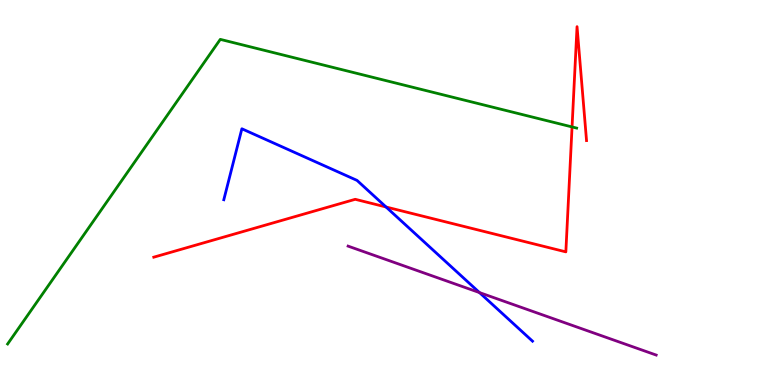[{'lines': ['blue', 'red'], 'intersections': [{'x': 4.98, 'y': 4.62}]}, {'lines': ['green', 'red'], 'intersections': [{'x': 7.38, 'y': 6.7}]}, {'lines': ['purple', 'red'], 'intersections': []}, {'lines': ['blue', 'green'], 'intersections': []}, {'lines': ['blue', 'purple'], 'intersections': [{'x': 6.19, 'y': 2.4}]}, {'lines': ['green', 'purple'], 'intersections': []}]